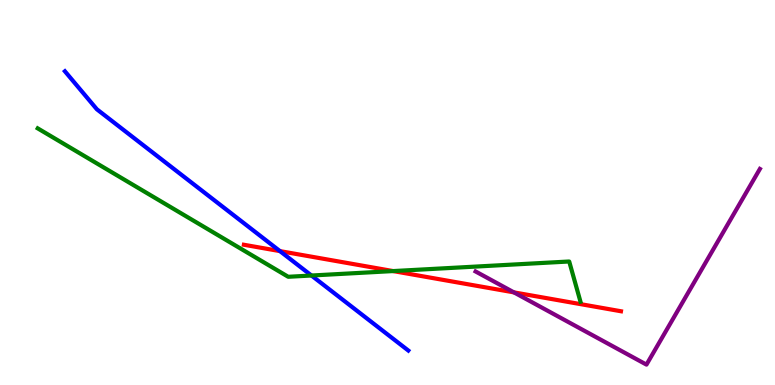[{'lines': ['blue', 'red'], 'intersections': [{'x': 3.61, 'y': 3.48}]}, {'lines': ['green', 'red'], 'intersections': [{'x': 5.07, 'y': 2.96}]}, {'lines': ['purple', 'red'], 'intersections': [{'x': 6.63, 'y': 2.41}]}, {'lines': ['blue', 'green'], 'intersections': [{'x': 4.02, 'y': 2.84}]}, {'lines': ['blue', 'purple'], 'intersections': []}, {'lines': ['green', 'purple'], 'intersections': []}]